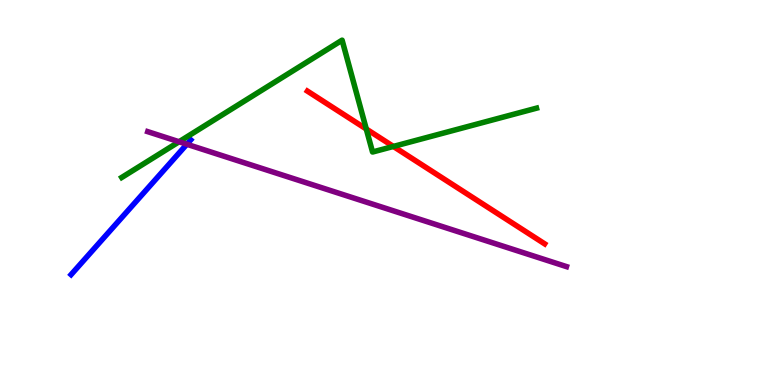[{'lines': ['blue', 'red'], 'intersections': []}, {'lines': ['green', 'red'], 'intersections': [{'x': 4.73, 'y': 6.65}, {'x': 5.08, 'y': 6.2}]}, {'lines': ['purple', 'red'], 'intersections': []}, {'lines': ['blue', 'green'], 'intersections': []}, {'lines': ['blue', 'purple'], 'intersections': [{'x': 2.41, 'y': 6.25}]}, {'lines': ['green', 'purple'], 'intersections': [{'x': 2.31, 'y': 6.32}]}]